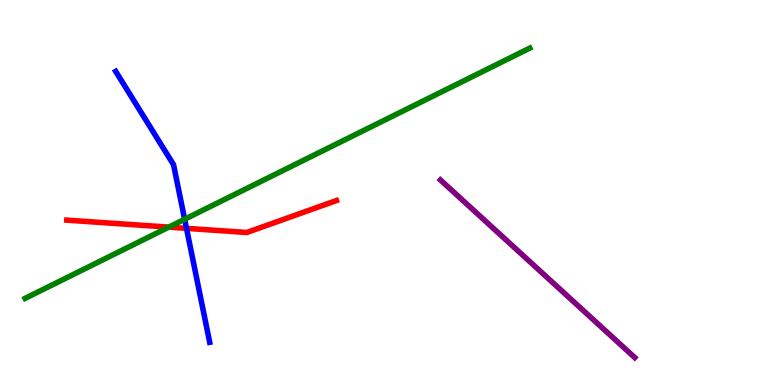[{'lines': ['blue', 'red'], 'intersections': [{'x': 2.41, 'y': 4.07}]}, {'lines': ['green', 'red'], 'intersections': [{'x': 2.18, 'y': 4.1}]}, {'lines': ['purple', 'red'], 'intersections': []}, {'lines': ['blue', 'green'], 'intersections': [{'x': 2.38, 'y': 4.31}]}, {'lines': ['blue', 'purple'], 'intersections': []}, {'lines': ['green', 'purple'], 'intersections': []}]